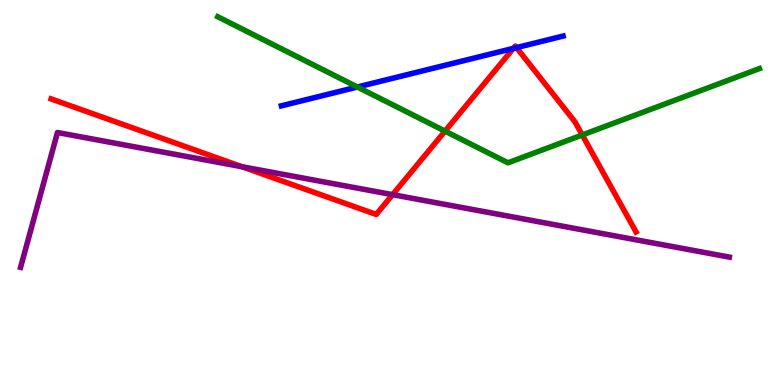[{'lines': ['blue', 'red'], 'intersections': [{'x': 6.62, 'y': 8.74}, {'x': 6.66, 'y': 8.76}]}, {'lines': ['green', 'red'], 'intersections': [{'x': 5.74, 'y': 6.59}, {'x': 7.51, 'y': 6.49}]}, {'lines': ['purple', 'red'], 'intersections': [{'x': 3.12, 'y': 5.67}, {'x': 5.07, 'y': 4.94}]}, {'lines': ['blue', 'green'], 'intersections': [{'x': 4.61, 'y': 7.74}]}, {'lines': ['blue', 'purple'], 'intersections': []}, {'lines': ['green', 'purple'], 'intersections': []}]